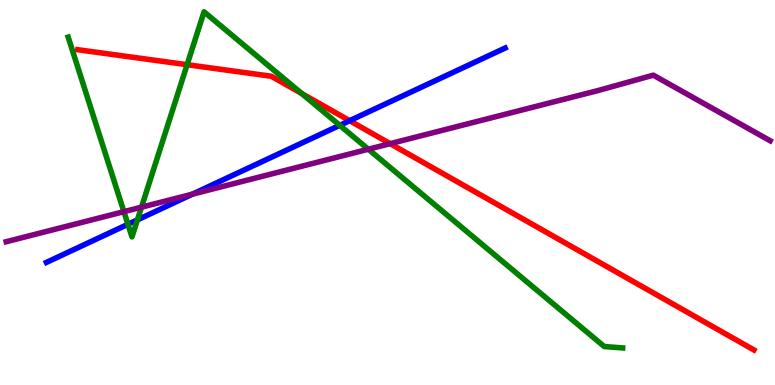[{'lines': ['blue', 'red'], 'intersections': [{'x': 4.51, 'y': 6.87}]}, {'lines': ['green', 'red'], 'intersections': [{'x': 2.41, 'y': 8.32}, {'x': 3.89, 'y': 7.57}]}, {'lines': ['purple', 'red'], 'intersections': [{'x': 5.03, 'y': 6.27}]}, {'lines': ['blue', 'green'], 'intersections': [{'x': 1.65, 'y': 4.17}, {'x': 1.77, 'y': 4.29}, {'x': 4.38, 'y': 6.74}]}, {'lines': ['blue', 'purple'], 'intersections': [{'x': 2.48, 'y': 4.96}]}, {'lines': ['green', 'purple'], 'intersections': [{'x': 1.6, 'y': 4.5}, {'x': 1.83, 'y': 4.62}, {'x': 4.75, 'y': 6.12}]}]